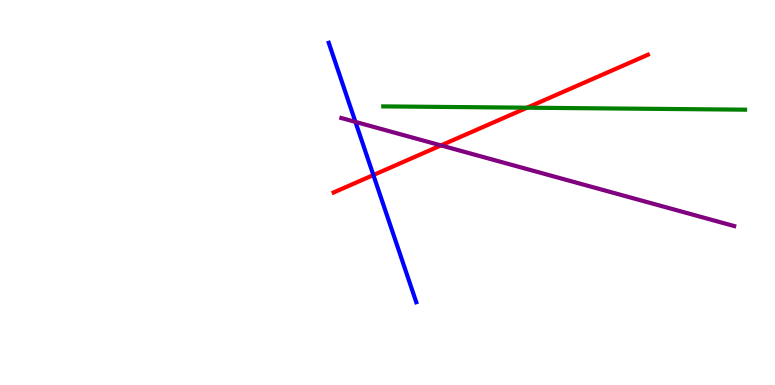[{'lines': ['blue', 'red'], 'intersections': [{'x': 4.82, 'y': 5.45}]}, {'lines': ['green', 'red'], 'intersections': [{'x': 6.8, 'y': 7.2}]}, {'lines': ['purple', 'red'], 'intersections': [{'x': 5.69, 'y': 6.22}]}, {'lines': ['blue', 'green'], 'intersections': []}, {'lines': ['blue', 'purple'], 'intersections': [{'x': 4.59, 'y': 6.83}]}, {'lines': ['green', 'purple'], 'intersections': []}]